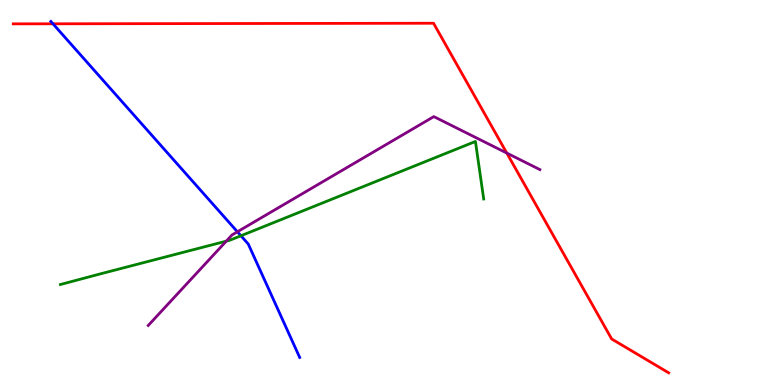[{'lines': ['blue', 'red'], 'intersections': [{'x': 0.683, 'y': 9.38}]}, {'lines': ['green', 'red'], 'intersections': []}, {'lines': ['purple', 'red'], 'intersections': [{'x': 6.54, 'y': 6.02}]}, {'lines': ['blue', 'green'], 'intersections': [{'x': 3.11, 'y': 3.88}]}, {'lines': ['blue', 'purple'], 'intersections': [{'x': 3.06, 'y': 3.98}]}, {'lines': ['green', 'purple'], 'intersections': [{'x': 2.92, 'y': 3.74}]}]